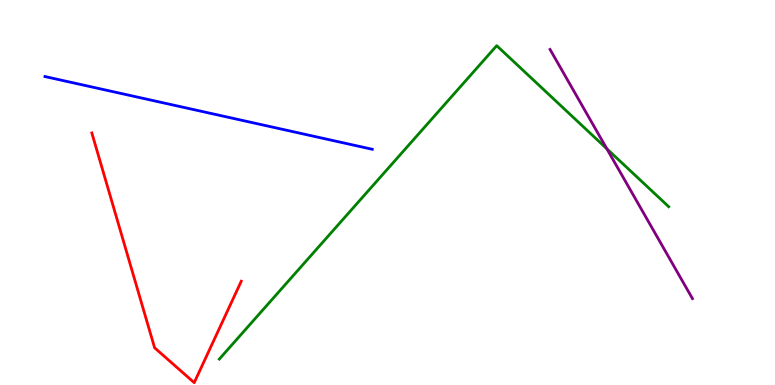[{'lines': ['blue', 'red'], 'intersections': []}, {'lines': ['green', 'red'], 'intersections': []}, {'lines': ['purple', 'red'], 'intersections': []}, {'lines': ['blue', 'green'], 'intersections': []}, {'lines': ['blue', 'purple'], 'intersections': []}, {'lines': ['green', 'purple'], 'intersections': [{'x': 7.83, 'y': 6.14}]}]